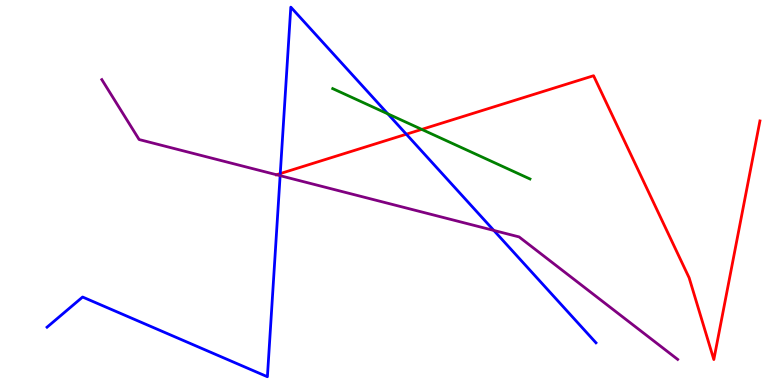[{'lines': ['blue', 'red'], 'intersections': [{'x': 3.62, 'y': 5.49}, {'x': 5.24, 'y': 6.51}]}, {'lines': ['green', 'red'], 'intersections': [{'x': 5.44, 'y': 6.64}]}, {'lines': ['purple', 'red'], 'intersections': [{'x': 3.57, 'y': 5.46}]}, {'lines': ['blue', 'green'], 'intersections': [{'x': 5.0, 'y': 7.04}]}, {'lines': ['blue', 'purple'], 'intersections': [{'x': 3.61, 'y': 5.44}, {'x': 6.37, 'y': 4.01}]}, {'lines': ['green', 'purple'], 'intersections': []}]